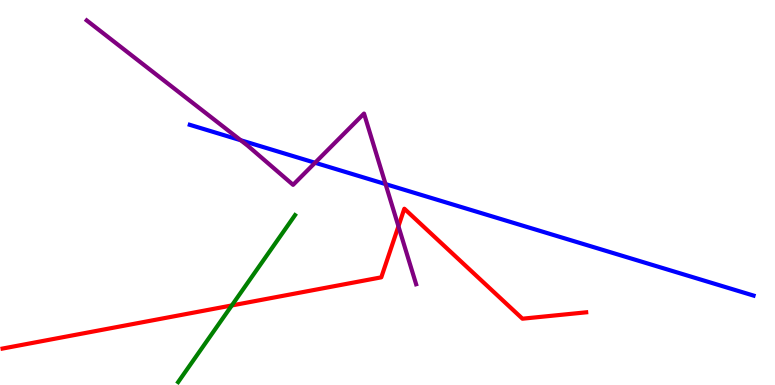[{'lines': ['blue', 'red'], 'intersections': []}, {'lines': ['green', 'red'], 'intersections': [{'x': 2.99, 'y': 2.07}]}, {'lines': ['purple', 'red'], 'intersections': [{'x': 5.14, 'y': 4.12}]}, {'lines': ['blue', 'green'], 'intersections': []}, {'lines': ['blue', 'purple'], 'intersections': [{'x': 3.11, 'y': 6.36}, {'x': 4.07, 'y': 5.77}, {'x': 4.97, 'y': 5.22}]}, {'lines': ['green', 'purple'], 'intersections': []}]